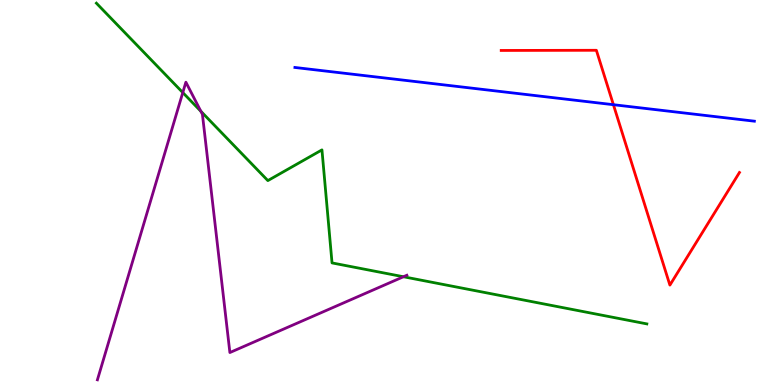[{'lines': ['blue', 'red'], 'intersections': [{'x': 7.91, 'y': 7.28}]}, {'lines': ['green', 'red'], 'intersections': []}, {'lines': ['purple', 'red'], 'intersections': []}, {'lines': ['blue', 'green'], 'intersections': []}, {'lines': ['blue', 'purple'], 'intersections': []}, {'lines': ['green', 'purple'], 'intersections': [{'x': 2.36, 'y': 7.6}, {'x': 2.59, 'y': 7.11}, {'x': 5.21, 'y': 2.81}]}]